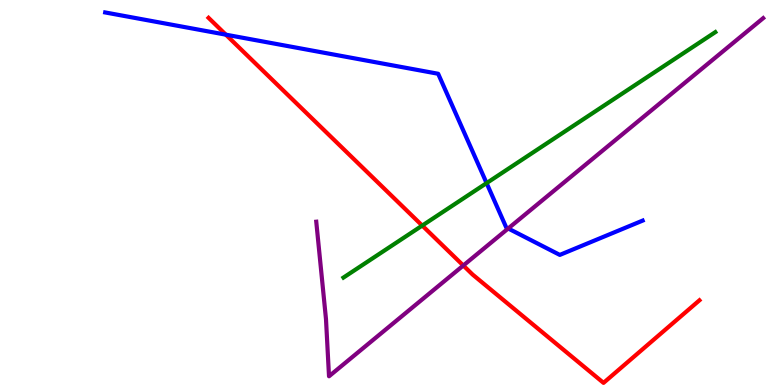[{'lines': ['blue', 'red'], 'intersections': [{'x': 2.91, 'y': 9.1}]}, {'lines': ['green', 'red'], 'intersections': [{'x': 5.45, 'y': 4.14}]}, {'lines': ['purple', 'red'], 'intersections': [{'x': 5.98, 'y': 3.1}]}, {'lines': ['blue', 'green'], 'intersections': [{'x': 6.28, 'y': 5.24}]}, {'lines': ['blue', 'purple'], 'intersections': [{'x': 6.56, 'y': 4.07}]}, {'lines': ['green', 'purple'], 'intersections': []}]